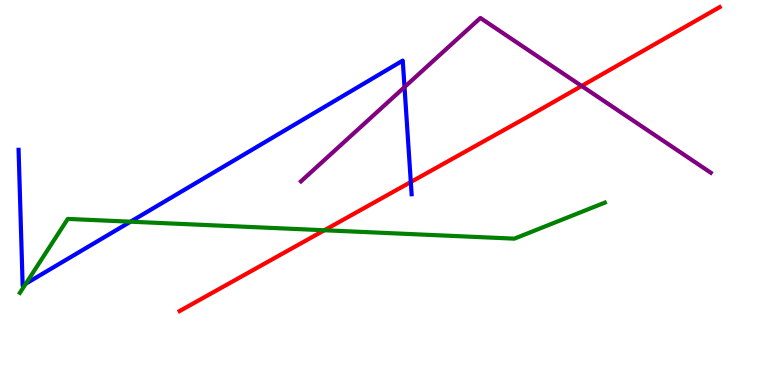[{'lines': ['blue', 'red'], 'intersections': [{'x': 5.3, 'y': 5.27}]}, {'lines': ['green', 'red'], 'intersections': [{'x': 4.19, 'y': 4.02}]}, {'lines': ['purple', 'red'], 'intersections': [{'x': 7.51, 'y': 7.77}]}, {'lines': ['blue', 'green'], 'intersections': [{'x': 0.334, 'y': 2.63}, {'x': 1.68, 'y': 4.24}]}, {'lines': ['blue', 'purple'], 'intersections': [{'x': 5.22, 'y': 7.74}]}, {'lines': ['green', 'purple'], 'intersections': []}]